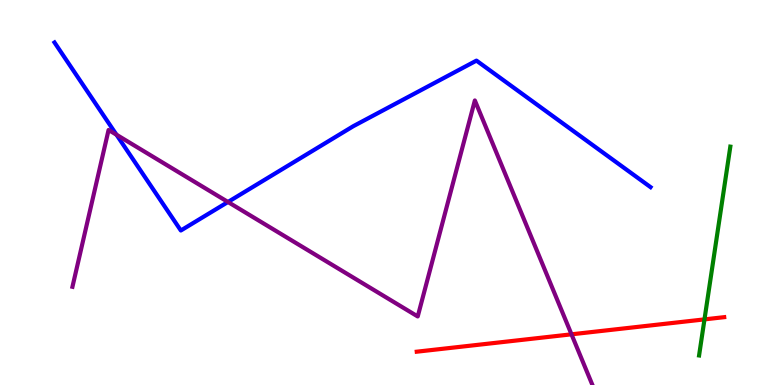[{'lines': ['blue', 'red'], 'intersections': []}, {'lines': ['green', 'red'], 'intersections': [{'x': 9.09, 'y': 1.7}]}, {'lines': ['purple', 'red'], 'intersections': [{'x': 7.37, 'y': 1.32}]}, {'lines': ['blue', 'green'], 'intersections': []}, {'lines': ['blue', 'purple'], 'intersections': [{'x': 1.5, 'y': 6.5}, {'x': 2.94, 'y': 4.75}]}, {'lines': ['green', 'purple'], 'intersections': []}]